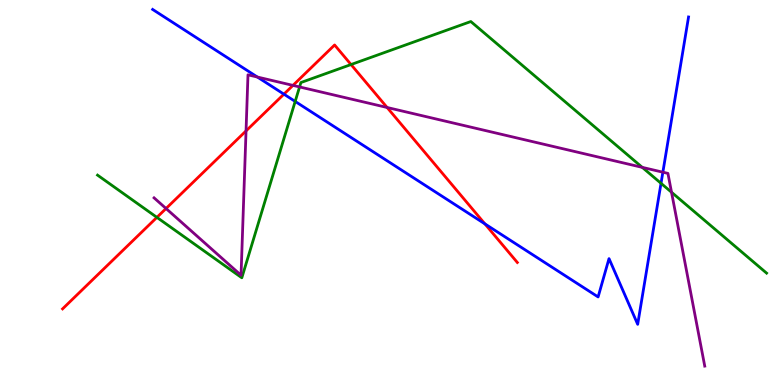[{'lines': ['blue', 'red'], 'intersections': [{'x': 3.66, 'y': 7.55}, {'x': 6.26, 'y': 4.19}]}, {'lines': ['green', 'red'], 'intersections': [{'x': 2.02, 'y': 4.35}, {'x': 4.53, 'y': 8.32}]}, {'lines': ['purple', 'red'], 'intersections': [{'x': 2.14, 'y': 4.58}, {'x': 3.17, 'y': 6.6}, {'x': 3.78, 'y': 7.78}, {'x': 4.99, 'y': 7.21}]}, {'lines': ['blue', 'green'], 'intersections': [{'x': 3.81, 'y': 7.37}, {'x': 8.53, 'y': 5.24}]}, {'lines': ['blue', 'purple'], 'intersections': [{'x': 3.32, 'y': 8.0}, {'x': 8.55, 'y': 5.53}]}, {'lines': ['green', 'purple'], 'intersections': [{'x': 3.87, 'y': 7.74}, {'x': 8.29, 'y': 5.65}, {'x': 8.66, 'y': 5.01}]}]